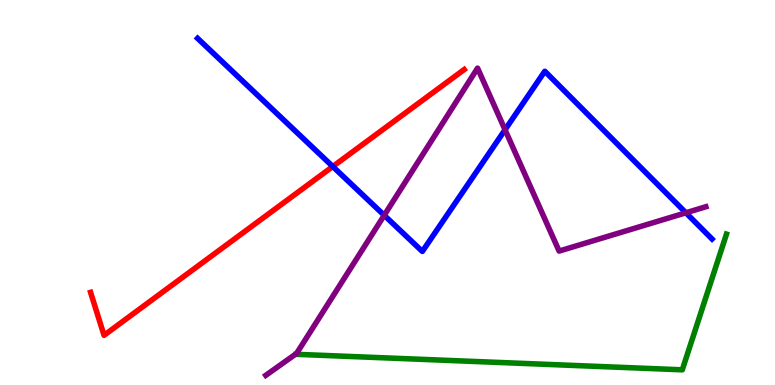[{'lines': ['blue', 'red'], 'intersections': [{'x': 4.29, 'y': 5.67}]}, {'lines': ['green', 'red'], 'intersections': []}, {'lines': ['purple', 'red'], 'intersections': []}, {'lines': ['blue', 'green'], 'intersections': []}, {'lines': ['blue', 'purple'], 'intersections': [{'x': 4.96, 'y': 4.41}, {'x': 6.52, 'y': 6.63}, {'x': 8.85, 'y': 4.47}]}, {'lines': ['green', 'purple'], 'intersections': []}]